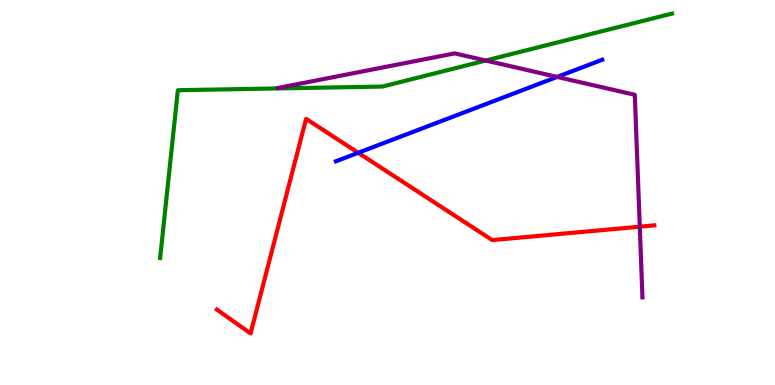[{'lines': ['blue', 'red'], 'intersections': [{'x': 4.62, 'y': 6.03}]}, {'lines': ['green', 'red'], 'intersections': []}, {'lines': ['purple', 'red'], 'intersections': [{'x': 8.26, 'y': 4.11}]}, {'lines': ['blue', 'green'], 'intersections': []}, {'lines': ['blue', 'purple'], 'intersections': [{'x': 7.19, 'y': 8.0}]}, {'lines': ['green', 'purple'], 'intersections': [{'x': 6.27, 'y': 8.43}]}]